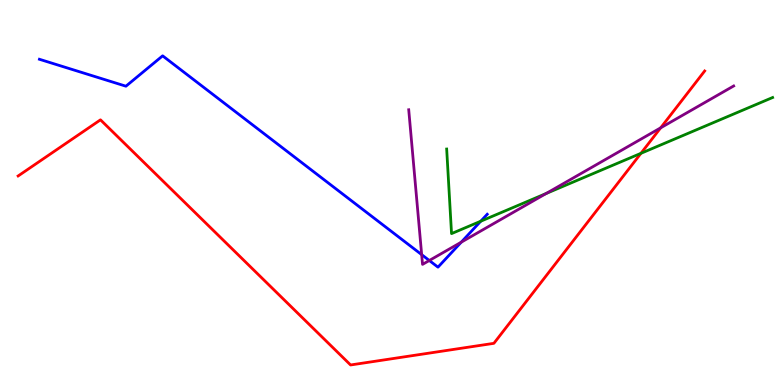[{'lines': ['blue', 'red'], 'intersections': []}, {'lines': ['green', 'red'], 'intersections': [{'x': 8.27, 'y': 6.02}]}, {'lines': ['purple', 'red'], 'intersections': [{'x': 8.52, 'y': 6.68}]}, {'lines': ['blue', 'green'], 'intersections': [{'x': 6.2, 'y': 4.25}]}, {'lines': ['blue', 'purple'], 'intersections': [{'x': 5.44, 'y': 3.39}, {'x': 5.54, 'y': 3.23}, {'x': 5.95, 'y': 3.71}]}, {'lines': ['green', 'purple'], 'intersections': [{'x': 7.05, 'y': 4.97}]}]